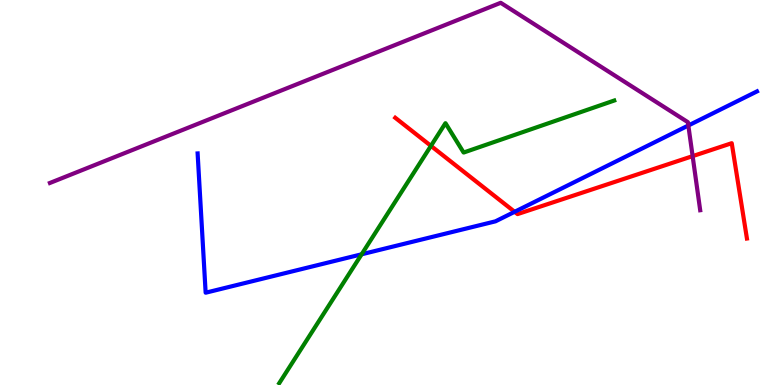[{'lines': ['blue', 'red'], 'intersections': [{'x': 6.64, 'y': 4.5}]}, {'lines': ['green', 'red'], 'intersections': [{'x': 5.56, 'y': 6.21}]}, {'lines': ['purple', 'red'], 'intersections': [{'x': 8.94, 'y': 5.94}]}, {'lines': ['blue', 'green'], 'intersections': [{'x': 4.67, 'y': 3.39}]}, {'lines': ['blue', 'purple'], 'intersections': [{'x': 8.88, 'y': 6.74}]}, {'lines': ['green', 'purple'], 'intersections': []}]